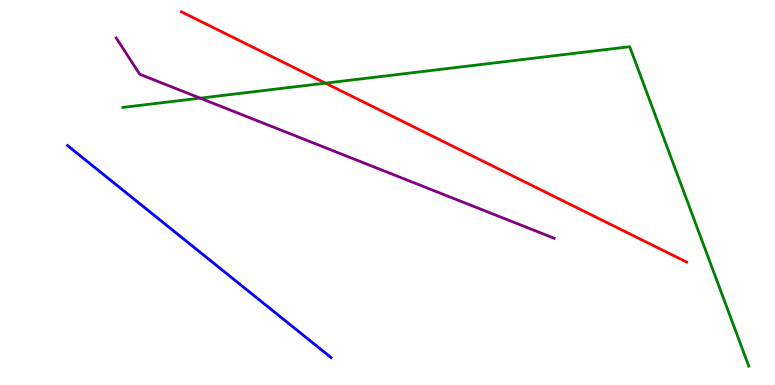[{'lines': ['blue', 'red'], 'intersections': []}, {'lines': ['green', 'red'], 'intersections': [{'x': 4.2, 'y': 7.84}]}, {'lines': ['purple', 'red'], 'intersections': []}, {'lines': ['blue', 'green'], 'intersections': []}, {'lines': ['blue', 'purple'], 'intersections': []}, {'lines': ['green', 'purple'], 'intersections': [{'x': 2.58, 'y': 7.45}]}]